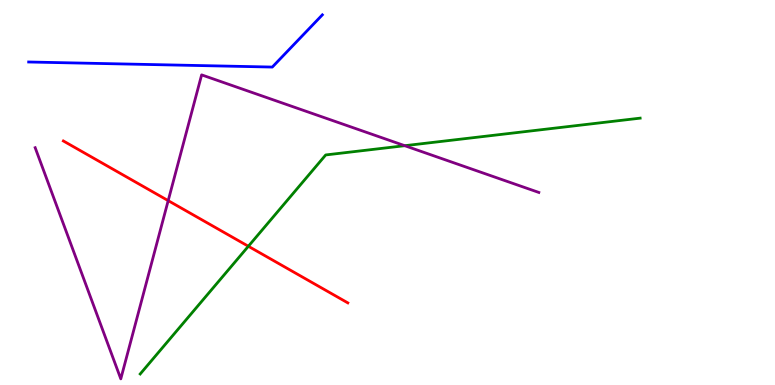[{'lines': ['blue', 'red'], 'intersections': []}, {'lines': ['green', 'red'], 'intersections': [{'x': 3.2, 'y': 3.6}]}, {'lines': ['purple', 'red'], 'intersections': [{'x': 2.17, 'y': 4.79}]}, {'lines': ['blue', 'green'], 'intersections': []}, {'lines': ['blue', 'purple'], 'intersections': []}, {'lines': ['green', 'purple'], 'intersections': [{'x': 5.22, 'y': 6.22}]}]